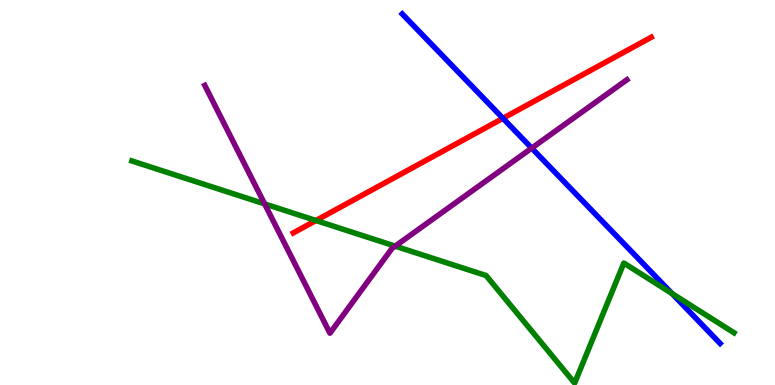[{'lines': ['blue', 'red'], 'intersections': [{'x': 6.49, 'y': 6.93}]}, {'lines': ['green', 'red'], 'intersections': [{'x': 4.08, 'y': 4.27}]}, {'lines': ['purple', 'red'], 'intersections': []}, {'lines': ['blue', 'green'], 'intersections': [{'x': 8.67, 'y': 2.38}]}, {'lines': ['blue', 'purple'], 'intersections': [{'x': 6.86, 'y': 6.15}]}, {'lines': ['green', 'purple'], 'intersections': [{'x': 3.41, 'y': 4.7}, {'x': 5.1, 'y': 3.61}]}]